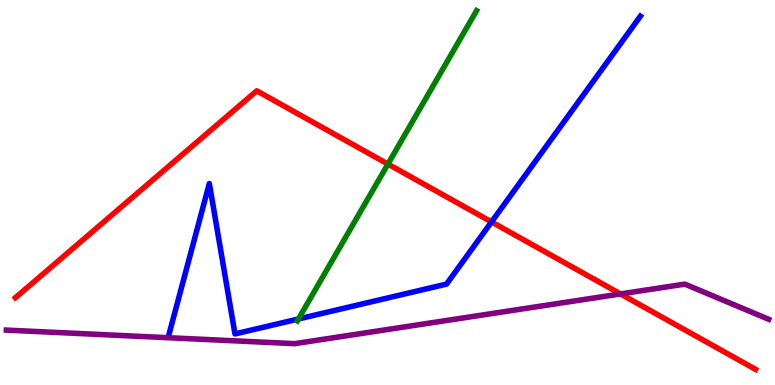[{'lines': ['blue', 'red'], 'intersections': [{'x': 6.34, 'y': 4.24}]}, {'lines': ['green', 'red'], 'intersections': [{'x': 5.01, 'y': 5.74}]}, {'lines': ['purple', 'red'], 'intersections': [{'x': 8.01, 'y': 2.37}]}, {'lines': ['blue', 'green'], 'intersections': [{'x': 3.85, 'y': 1.71}]}, {'lines': ['blue', 'purple'], 'intersections': []}, {'lines': ['green', 'purple'], 'intersections': []}]